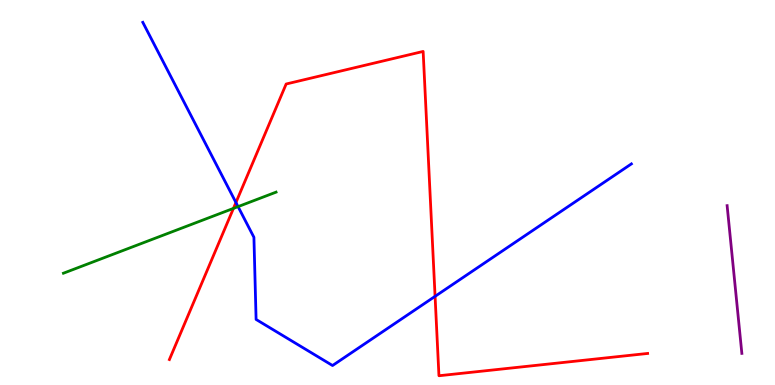[{'lines': ['blue', 'red'], 'intersections': [{'x': 3.04, 'y': 4.74}, {'x': 5.61, 'y': 2.3}]}, {'lines': ['green', 'red'], 'intersections': [{'x': 3.01, 'y': 4.59}]}, {'lines': ['purple', 'red'], 'intersections': []}, {'lines': ['blue', 'green'], 'intersections': [{'x': 3.07, 'y': 4.63}]}, {'lines': ['blue', 'purple'], 'intersections': []}, {'lines': ['green', 'purple'], 'intersections': []}]